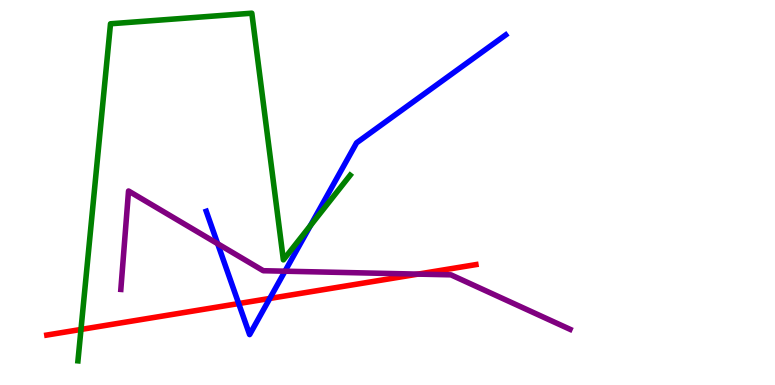[{'lines': ['blue', 'red'], 'intersections': [{'x': 3.08, 'y': 2.12}, {'x': 3.48, 'y': 2.25}]}, {'lines': ['green', 'red'], 'intersections': [{'x': 1.04, 'y': 1.44}]}, {'lines': ['purple', 'red'], 'intersections': [{'x': 5.39, 'y': 2.88}]}, {'lines': ['blue', 'green'], 'intersections': [{'x': 4.01, 'y': 4.14}]}, {'lines': ['blue', 'purple'], 'intersections': [{'x': 2.81, 'y': 3.67}, {'x': 3.68, 'y': 2.96}]}, {'lines': ['green', 'purple'], 'intersections': []}]